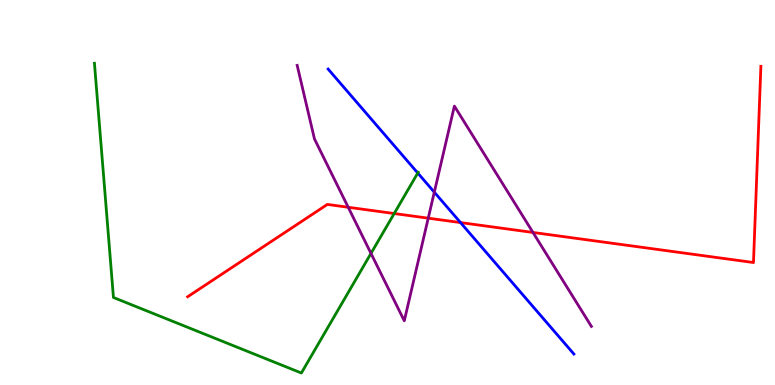[{'lines': ['blue', 'red'], 'intersections': [{'x': 5.94, 'y': 4.22}]}, {'lines': ['green', 'red'], 'intersections': [{'x': 5.09, 'y': 4.45}]}, {'lines': ['purple', 'red'], 'intersections': [{'x': 4.49, 'y': 4.62}, {'x': 5.53, 'y': 4.33}, {'x': 6.88, 'y': 3.96}]}, {'lines': ['blue', 'green'], 'intersections': [{'x': 5.39, 'y': 5.51}]}, {'lines': ['blue', 'purple'], 'intersections': [{'x': 5.6, 'y': 5.01}]}, {'lines': ['green', 'purple'], 'intersections': [{'x': 4.79, 'y': 3.42}]}]